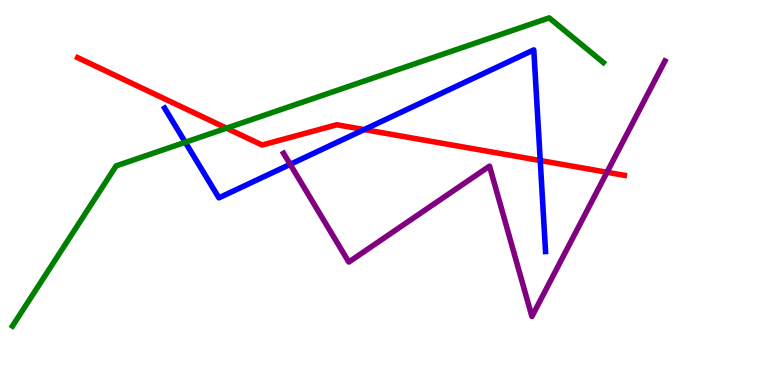[{'lines': ['blue', 'red'], 'intersections': [{'x': 4.7, 'y': 6.63}, {'x': 6.97, 'y': 5.83}]}, {'lines': ['green', 'red'], 'intersections': [{'x': 2.92, 'y': 6.67}]}, {'lines': ['purple', 'red'], 'intersections': [{'x': 7.83, 'y': 5.53}]}, {'lines': ['blue', 'green'], 'intersections': [{'x': 2.39, 'y': 6.31}]}, {'lines': ['blue', 'purple'], 'intersections': [{'x': 3.74, 'y': 5.73}]}, {'lines': ['green', 'purple'], 'intersections': []}]